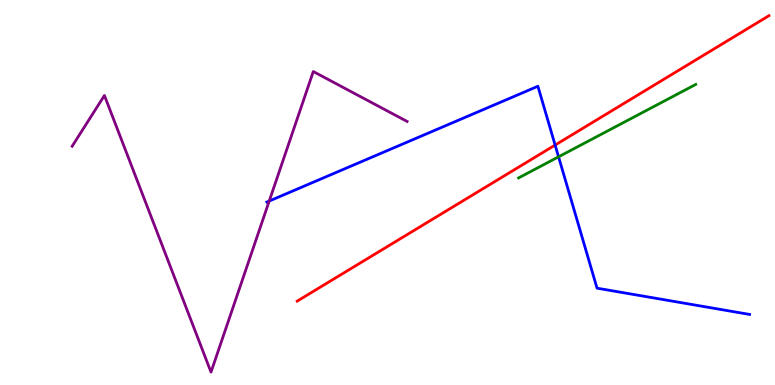[{'lines': ['blue', 'red'], 'intersections': [{'x': 7.16, 'y': 6.23}]}, {'lines': ['green', 'red'], 'intersections': []}, {'lines': ['purple', 'red'], 'intersections': []}, {'lines': ['blue', 'green'], 'intersections': [{'x': 7.21, 'y': 5.93}]}, {'lines': ['blue', 'purple'], 'intersections': [{'x': 3.47, 'y': 4.78}]}, {'lines': ['green', 'purple'], 'intersections': []}]